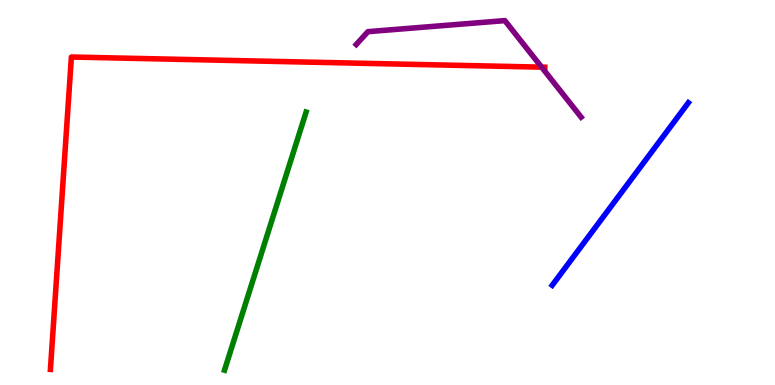[{'lines': ['blue', 'red'], 'intersections': []}, {'lines': ['green', 'red'], 'intersections': []}, {'lines': ['purple', 'red'], 'intersections': [{'x': 6.99, 'y': 8.26}]}, {'lines': ['blue', 'green'], 'intersections': []}, {'lines': ['blue', 'purple'], 'intersections': []}, {'lines': ['green', 'purple'], 'intersections': []}]